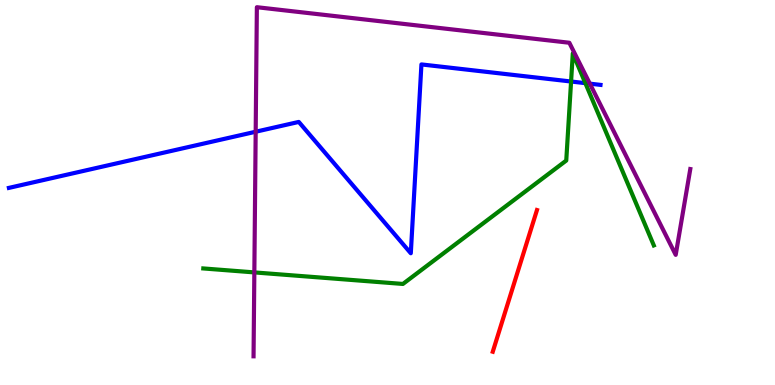[{'lines': ['blue', 'red'], 'intersections': []}, {'lines': ['green', 'red'], 'intersections': []}, {'lines': ['purple', 'red'], 'intersections': []}, {'lines': ['blue', 'green'], 'intersections': [{'x': 7.37, 'y': 7.88}, {'x': 7.55, 'y': 7.84}]}, {'lines': ['blue', 'purple'], 'intersections': [{'x': 3.3, 'y': 6.58}, {'x': 7.61, 'y': 7.83}]}, {'lines': ['green', 'purple'], 'intersections': [{'x': 3.28, 'y': 2.92}]}]